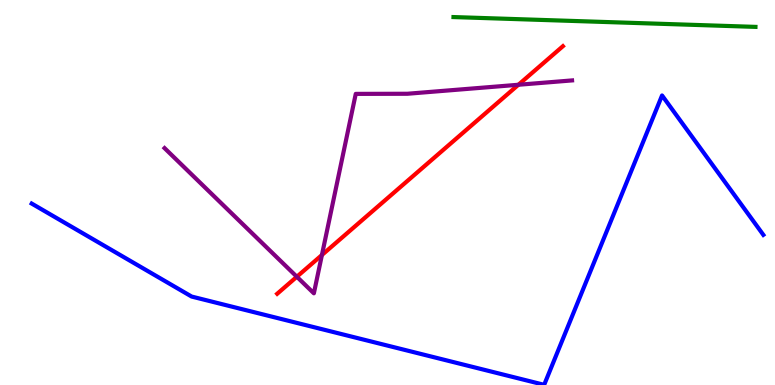[{'lines': ['blue', 'red'], 'intersections': []}, {'lines': ['green', 'red'], 'intersections': []}, {'lines': ['purple', 'red'], 'intersections': [{'x': 3.83, 'y': 2.81}, {'x': 4.15, 'y': 3.38}, {'x': 6.69, 'y': 7.8}]}, {'lines': ['blue', 'green'], 'intersections': []}, {'lines': ['blue', 'purple'], 'intersections': []}, {'lines': ['green', 'purple'], 'intersections': []}]